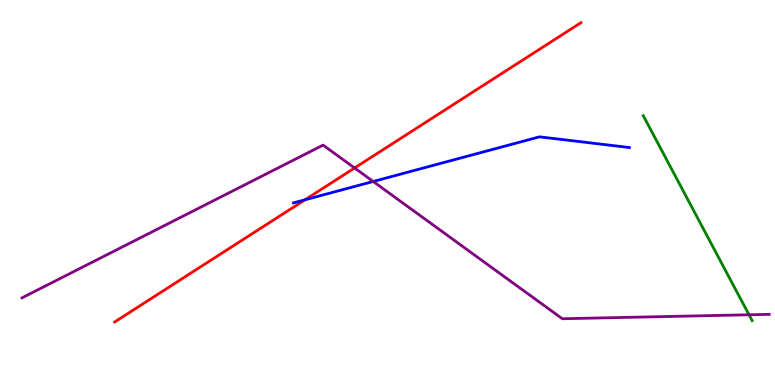[{'lines': ['blue', 'red'], 'intersections': [{'x': 3.94, 'y': 4.81}]}, {'lines': ['green', 'red'], 'intersections': []}, {'lines': ['purple', 'red'], 'intersections': [{'x': 4.58, 'y': 5.64}]}, {'lines': ['blue', 'green'], 'intersections': []}, {'lines': ['blue', 'purple'], 'intersections': [{'x': 4.82, 'y': 5.29}]}, {'lines': ['green', 'purple'], 'intersections': [{'x': 9.66, 'y': 1.82}]}]